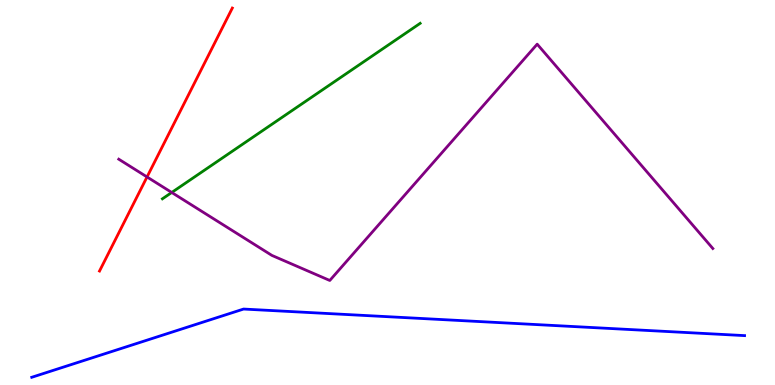[{'lines': ['blue', 'red'], 'intersections': []}, {'lines': ['green', 'red'], 'intersections': []}, {'lines': ['purple', 'red'], 'intersections': [{'x': 1.9, 'y': 5.4}]}, {'lines': ['blue', 'green'], 'intersections': []}, {'lines': ['blue', 'purple'], 'intersections': []}, {'lines': ['green', 'purple'], 'intersections': [{'x': 2.22, 'y': 5.0}]}]